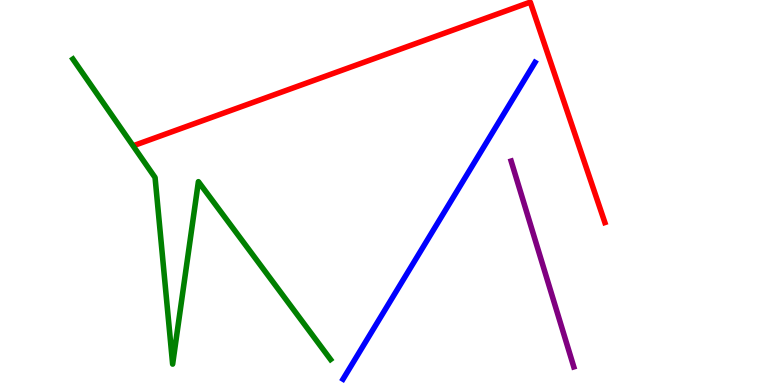[{'lines': ['blue', 'red'], 'intersections': []}, {'lines': ['green', 'red'], 'intersections': []}, {'lines': ['purple', 'red'], 'intersections': []}, {'lines': ['blue', 'green'], 'intersections': []}, {'lines': ['blue', 'purple'], 'intersections': []}, {'lines': ['green', 'purple'], 'intersections': []}]